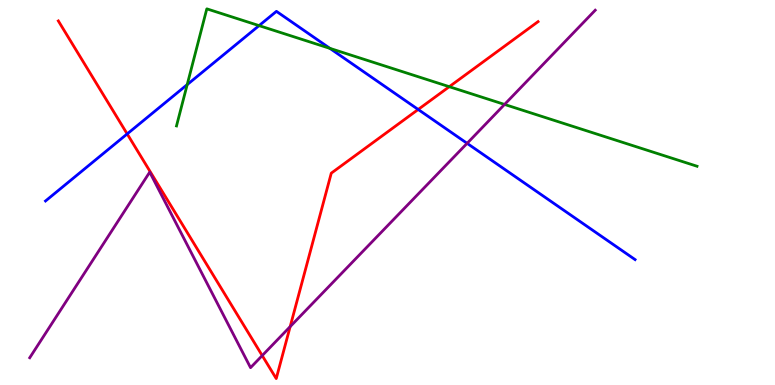[{'lines': ['blue', 'red'], 'intersections': [{'x': 1.64, 'y': 6.52}, {'x': 5.4, 'y': 7.16}]}, {'lines': ['green', 'red'], 'intersections': [{'x': 5.8, 'y': 7.75}]}, {'lines': ['purple', 'red'], 'intersections': [{'x': 3.38, 'y': 0.764}, {'x': 3.74, 'y': 1.52}]}, {'lines': ['blue', 'green'], 'intersections': [{'x': 2.42, 'y': 7.8}, {'x': 3.34, 'y': 9.33}, {'x': 4.26, 'y': 8.74}]}, {'lines': ['blue', 'purple'], 'intersections': [{'x': 6.03, 'y': 6.28}]}, {'lines': ['green', 'purple'], 'intersections': [{'x': 6.51, 'y': 7.29}]}]